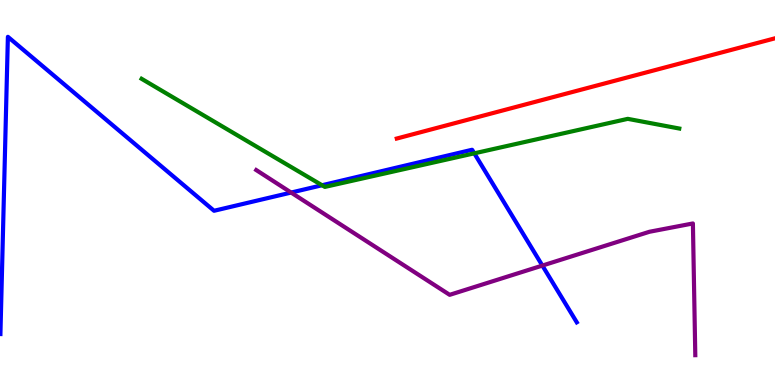[{'lines': ['blue', 'red'], 'intersections': []}, {'lines': ['green', 'red'], 'intersections': []}, {'lines': ['purple', 'red'], 'intersections': []}, {'lines': ['blue', 'green'], 'intersections': [{'x': 4.16, 'y': 5.19}, {'x': 6.12, 'y': 6.02}]}, {'lines': ['blue', 'purple'], 'intersections': [{'x': 3.76, 'y': 5.0}, {'x': 7.0, 'y': 3.1}]}, {'lines': ['green', 'purple'], 'intersections': []}]